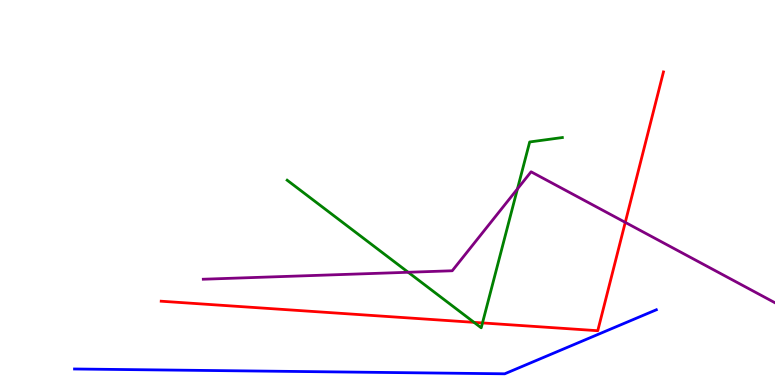[{'lines': ['blue', 'red'], 'intersections': []}, {'lines': ['green', 'red'], 'intersections': [{'x': 6.12, 'y': 1.63}, {'x': 6.23, 'y': 1.61}]}, {'lines': ['purple', 'red'], 'intersections': [{'x': 8.07, 'y': 4.22}]}, {'lines': ['blue', 'green'], 'intersections': []}, {'lines': ['blue', 'purple'], 'intersections': []}, {'lines': ['green', 'purple'], 'intersections': [{'x': 5.27, 'y': 2.93}, {'x': 6.68, 'y': 5.09}]}]